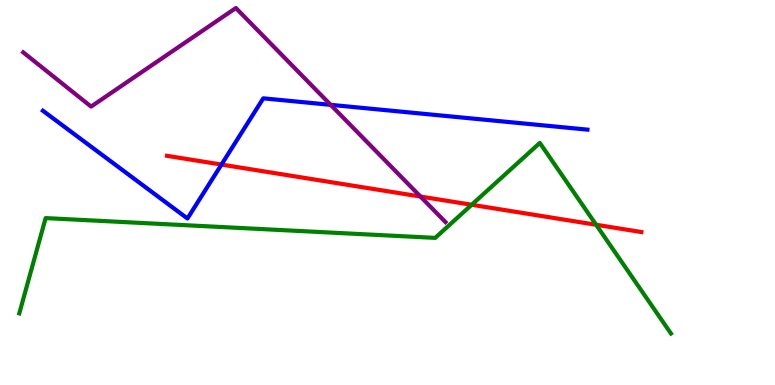[{'lines': ['blue', 'red'], 'intersections': [{'x': 2.86, 'y': 5.73}]}, {'lines': ['green', 'red'], 'intersections': [{'x': 6.09, 'y': 4.68}, {'x': 7.69, 'y': 4.16}]}, {'lines': ['purple', 'red'], 'intersections': [{'x': 5.43, 'y': 4.9}]}, {'lines': ['blue', 'green'], 'intersections': []}, {'lines': ['blue', 'purple'], 'intersections': [{'x': 4.27, 'y': 7.28}]}, {'lines': ['green', 'purple'], 'intersections': []}]